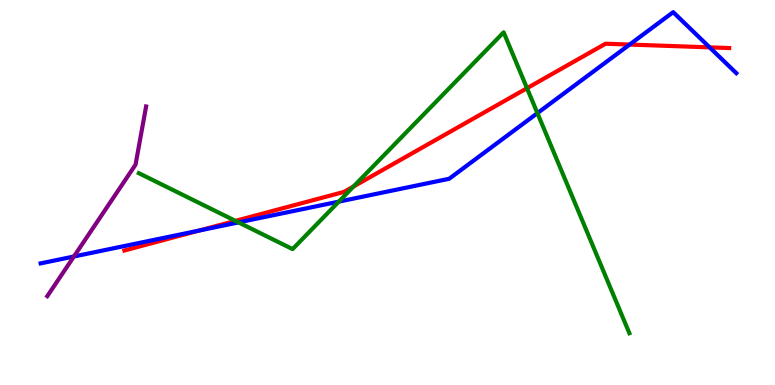[{'lines': ['blue', 'red'], 'intersections': [{'x': 2.57, 'y': 4.01}, {'x': 8.12, 'y': 8.84}, {'x': 9.16, 'y': 8.77}]}, {'lines': ['green', 'red'], 'intersections': [{'x': 3.04, 'y': 4.26}, {'x': 4.56, 'y': 5.16}, {'x': 6.8, 'y': 7.71}]}, {'lines': ['purple', 'red'], 'intersections': []}, {'lines': ['blue', 'green'], 'intersections': [{'x': 3.08, 'y': 4.22}, {'x': 4.37, 'y': 4.76}, {'x': 6.93, 'y': 7.06}]}, {'lines': ['blue', 'purple'], 'intersections': [{'x': 0.954, 'y': 3.34}]}, {'lines': ['green', 'purple'], 'intersections': []}]